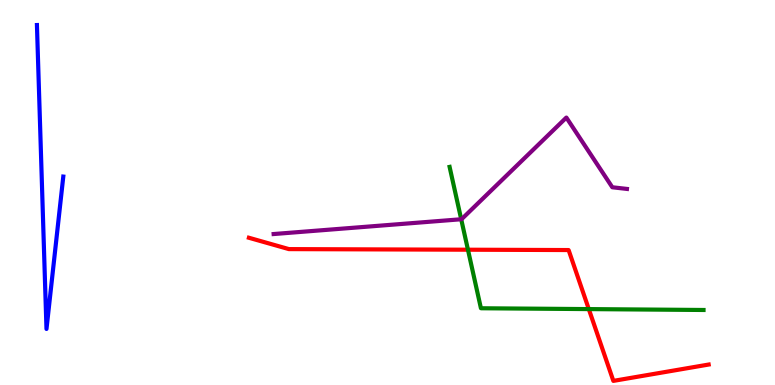[{'lines': ['blue', 'red'], 'intersections': []}, {'lines': ['green', 'red'], 'intersections': [{'x': 6.04, 'y': 3.51}, {'x': 7.6, 'y': 1.97}]}, {'lines': ['purple', 'red'], 'intersections': []}, {'lines': ['blue', 'green'], 'intersections': []}, {'lines': ['blue', 'purple'], 'intersections': []}, {'lines': ['green', 'purple'], 'intersections': [{'x': 5.95, 'y': 4.31}]}]